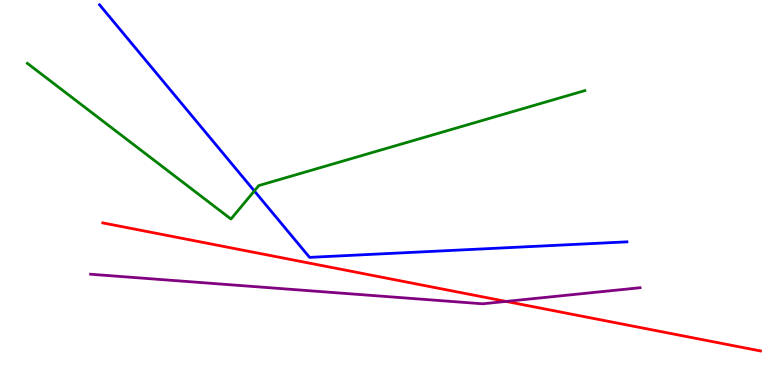[{'lines': ['blue', 'red'], 'intersections': []}, {'lines': ['green', 'red'], 'intersections': []}, {'lines': ['purple', 'red'], 'intersections': [{'x': 6.53, 'y': 2.17}]}, {'lines': ['blue', 'green'], 'intersections': [{'x': 3.28, 'y': 5.04}]}, {'lines': ['blue', 'purple'], 'intersections': []}, {'lines': ['green', 'purple'], 'intersections': []}]